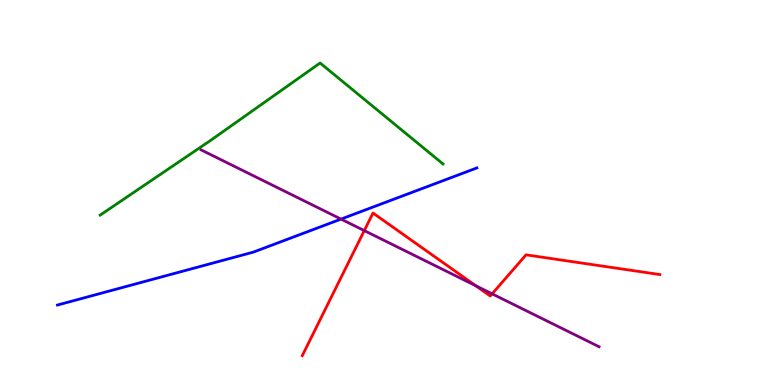[{'lines': ['blue', 'red'], 'intersections': []}, {'lines': ['green', 'red'], 'intersections': []}, {'lines': ['purple', 'red'], 'intersections': [{'x': 4.7, 'y': 4.01}, {'x': 6.14, 'y': 2.58}, {'x': 6.35, 'y': 2.37}]}, {'lines': ['blue', 'green'], 'intersections': []}, {'lines': ['blue', 'purple'], 'intersections': [{'x': 4.4, 'y': 4.31}]}, {'lines': ['green', 'purple'], 'intersections': []}]